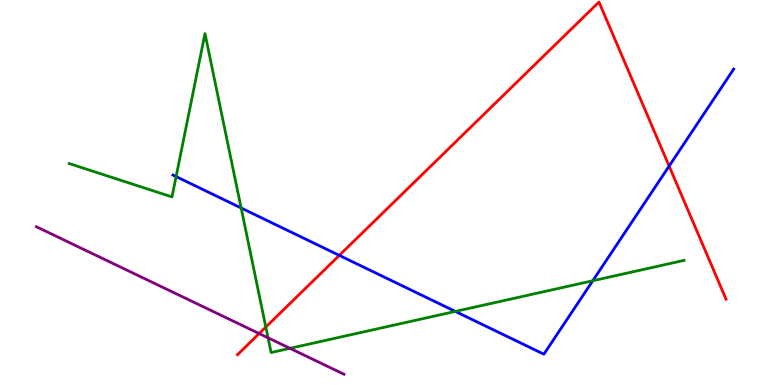[{'lines': ['blue', 'red'], 'intersections': [{'x': 4.38, 'y': 3.37}, {'x': 8.63, 'y': 5.69}]}, {'lines': ['green', 'red'], 'intersections': [{'x': 3.43, 'y': 1.5}]}, {'lines': ['purple', 'red'], 'intersections': [{'x': 3.34, 'y': 1.34}]}, {'lines': ['blue', 'green'], 'intersections': [{'x': 2.27, 'y': 5.41}, {'x': 3.11, 'y': 4.6}, {'x': 5.88, 'y': 1.91}, {'x': 7.65, 'y': 2.71}]}, {'lines': ['blue', 'purple'], 'intersections': []}, {'lines': ['green', 'purple'], 'intersections': [{'x': 3.46, 'y': 1.23}, {'x': 3.74, 'y': 0.952}]}]